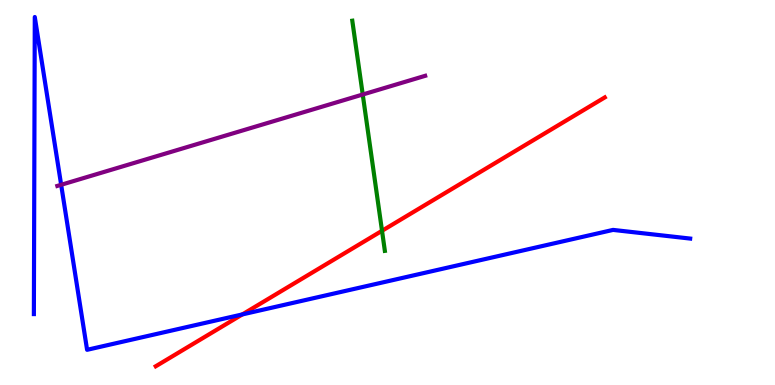[{'lines': ['blue', 'red'], 'intersections': [{'x': 3.13, 'y': 1.83}]}, {'lines': ['green', 'red'], 'intersections': [{'x': 4.93, 'y': 4.01}]}, {'lines': ['purple', 'red'], 'intersections': []}, {'lines': ['blue', 'green'], 'intersections': []}, {'lines': ['blue', 'purple'], 'intersections': [{'x': 0.789, 'y': 5.2}]}, {'lines': ['green', 'purple'], 'intersections': [{'x': 4.68, 'y': 7.55}]}]